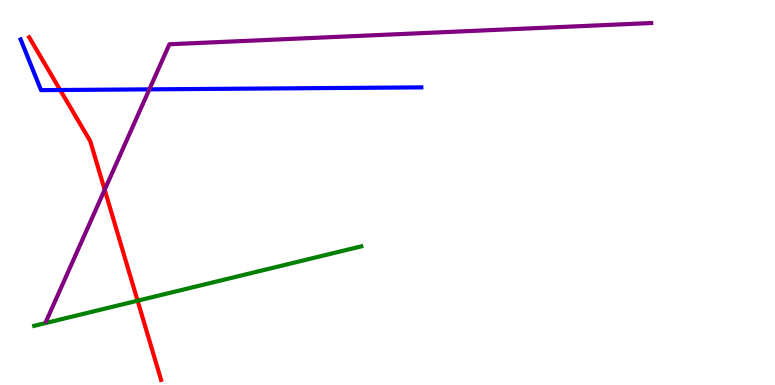[{'lines': ['blue', 'red'], 'intersections': [{'x': 0.776, 'y': 7.66}]}, {'lines': ['green', 'red'], 'intersections': [{'x': 1.78, 'y': 2.19}]}, {'lines': ['purple', 'red'], 'intersections': [{'x': 1.35, 'y': 5.07}]}, {'lines': ['blue', 'green'], 'intersections': []}, {'lines': ['blue', 'purple'], 'intersections': [{'x': 1.93, 'y': 7.68}]}, {'lines': ['green', 'purple'], 'intersections': []}]